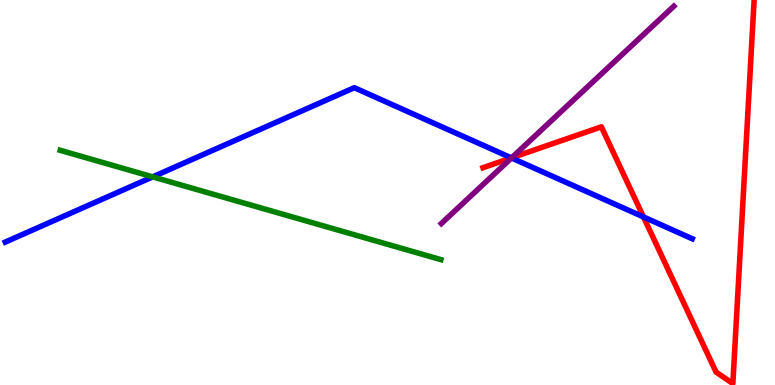[{'lines': ['blue', 'red'], 'intersections': [{'x': 6.6, 'y': 5.9}, {'x': 8.3, 'y': 4.36}]}, {'lines': ['green', 'red'], 'intersections': []}, {'lines': ['purple', 'red'], 'intersections': [{'x': 6.6, 'y': 5.9}]}, {'lines': ['blue', 'green'], 'intersections': [{'x': 1.97, 'y': 5.41}]}, {'lines': ['blue', 'purple'], 'intersections': [{'x': 6.6, 'y': 5.9}]}, {'lines': ['green', 'purple'], 'intersections': []}]